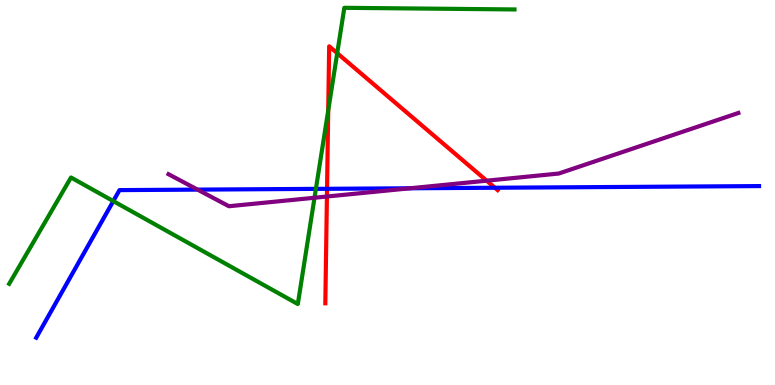[{'lines': ['blue', 'red'], 'intersections': [{'x': 4.22, 'y': 5.1}, {'x': 6.39, 'y': 5.12}]}, {'lines': ['green', 'red'], 'intersections': [{'x': 4.24, 'y': 7.13}, {'x': 4.35, 'y': 8.62}]}, {'lines': ['purple', 'red'], 'intersections': [{'x': 4.22, 'y': 4.9}, {'x': 6.28, 'y': 5.31}]}, {'lines': ['blue', 'green'], 'intersections': [{'x': 1.46, 'y': 4.78}, {'x': 4.08, 'y': 5.09}]}, {'lines': ['blue', 'purple'], 'intersections': [{'x': 2.55, 'y': 5.07}, {'x': 5.29, 'y': 5.11}]}, {'lines': ['green', 'purple'], 'intersections': [{'x': 4.06, 'y': 4.86}]}]